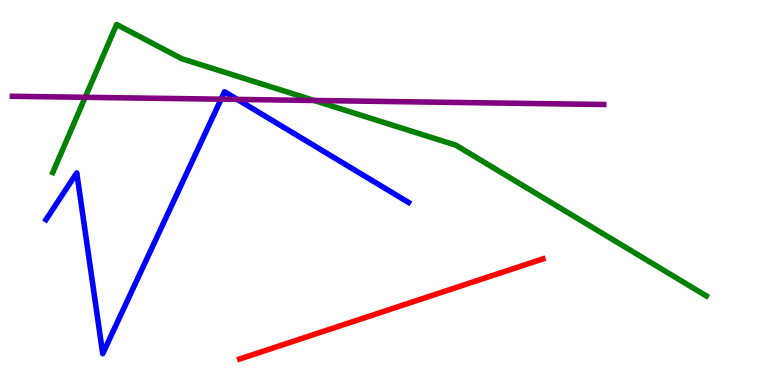[{'lines': ['blue', 'red'], 'intersections': []}, {'lines': ['green', 'red'], 'intersections': []}, {'lines': ['purple', 'red'], 'intersections': []}, {'lines': ['blue', 'green'], 'intersections': []}, {'lines': ['blue', 'purple'], 'intersections': [{'x': 2.85, 'y': 7.42}, {'x': 3.06, 'y': 7.42}]}, {'lines': ['green', 'purple'], 'intersections': [{'x': 1.1, 'y': 7.47}, {'x': 4.05, 'y': 7.39}]}]